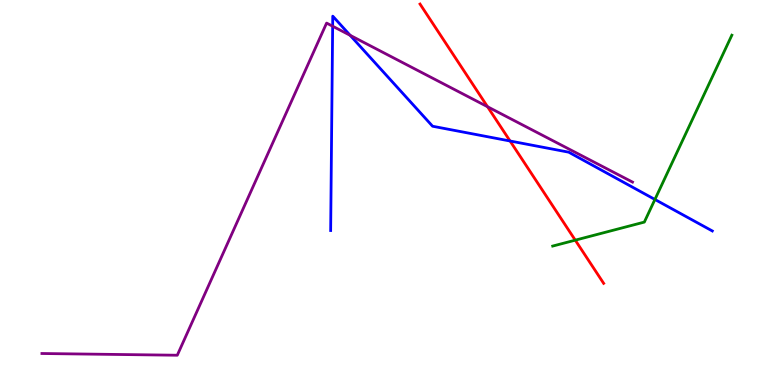[{'lines': ['blue', 'red'], 'intersections': [{'x': 6.58, 'y': 6.34}]}, {'lines': ['green', 'red'], 'intersections': [{'x': 7.42, 'y': 3.76}]}, {'lines': ['purple', 'red'], 'intersections': [{'x': 6.29, 'y': 7.23}]}, {'lines': ['blue', 'green'], 'intersections': [{'x': 8.45, 'y': 4.82}]}, {'lines': ['blue', 'purple'], 'intersections': [{'x': 4.29, 'y': 9.32}, {'x': 4.52, 'y': 9.08}]}, {'lines': ['green', 'purple'], 'intersections': []}]